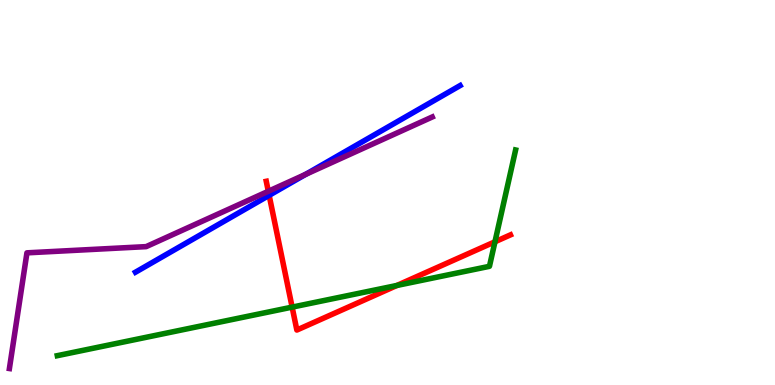[{'lines': ['blue', 'red'], 'intersections': [{'x': 3.47, 'y': 4.93}]}, {'lines': ['green', 'red'], 'intersections': [{'x': 3.77, 'y': 2.02}, {'x': 5.12, 'y': 2.59}, {'x': 6.39, 'y': 3.72}]}, {'lines': ['purple', 'red'], 'intersections': [{'x': 3.46, 'y': 5.03}]}, {'lines': ['blue', 'green'], 'intersections': []}, {'lines': ['blue', 'purple'], 'intersections': [{'x': 3.94, 'y': 5.47}]}, {'lines': ['green', 'purple'], 'intersections': []}]